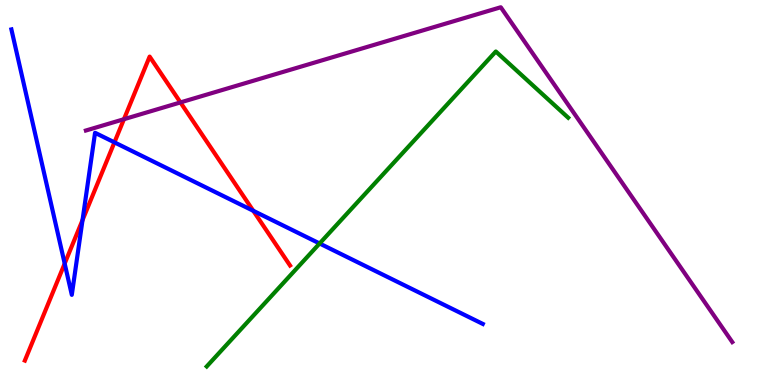[{'lines': ['blue', 'red'], 'intersections': [{'x': 0.835, 'y': 3.15}, {'x': 1.06, 'y': 4.28}, {'x': 1.48, 'y': 6.3}, {'x': 3.27, 'y': 4.52}]}, {'lines': ['green', 'red'], 'intersections': []}, {'lines': ['purple', 'red'], 'intersections': [{'x': 1.6, 'y': 6.9}, {'x': 2.33, 'y': 7.34}]}, {'lines': ['blue', 'green'], 'intersections': [{'x': 4.12, 'y': 3.68}]}, {'lines': ['blue', 'purple'], 'intersections': []}, {'lines': ['green', 'purple'], 'intersections': []}]